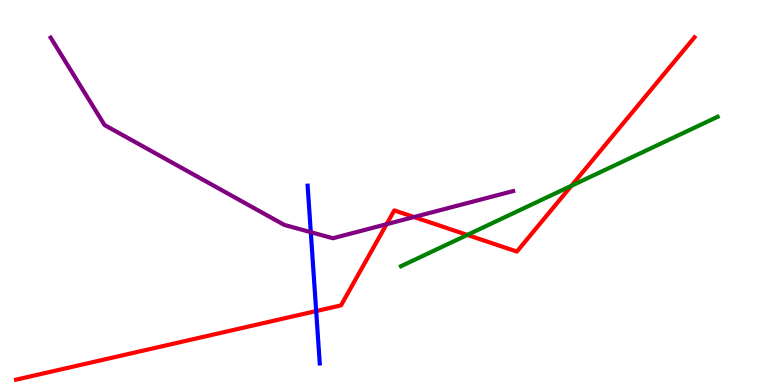[{'lines': ['blue', 'red'], 'intersections': [{'x': 4.08, 'y': 1.92}]}, {'lines': ['green', 'red'], 'intersections': [{'x': 6.03, 'y': 3.9}, {'x': 7.37, 'y': 5.17}]}, {'lines': ['purple', 'red'], 'intersections': [{'x': 4.99, 'y': 4.18}, {'x': 5.34, 'y': 4.36}]}, {'lines': ['blue', 'green'], 'intersections': []}, {'lines': ['blue', 'purple'], 'intersections': [{'x': 4.01, 'y': 3.97}]}, {'lines': ['green', 'purple'], 'intersections': []}]